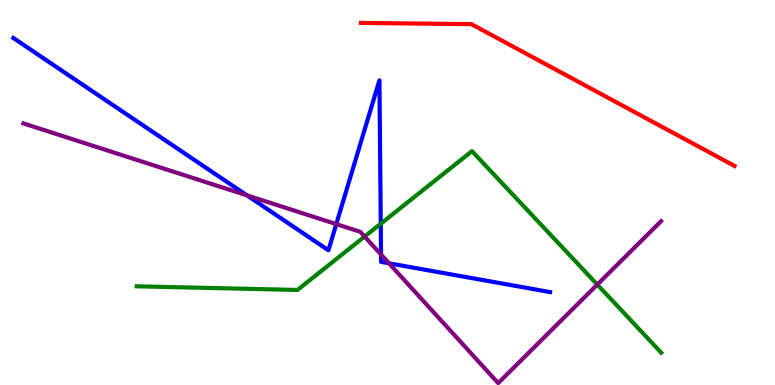[{'lines': ['blue', 'red'], 'intersections': []}, {'lines': ['green', 'red'], 'intersections': []}, {'lines': ['purple', 'red'], 'intersections': []}, {'lines': ['blue', 'green'], 'intersections': [{'x': 4.91, 'y': 4.19}]}, {'lines': ['blue', 'purple'], 'intersections': [{'x': 3.19, 'y': 4.93}, {'x': 4.34, 'y': 4.18}, {'x': 4.92, 'y': 3.39}, {'x': 5.02, 'y': 3.16}]}, {'lines': ['green', 'purple'], 'intersections': [{'x': 4.7, 'y': 3.86}, {'x': 7.71, 'y': 2.61}]}]